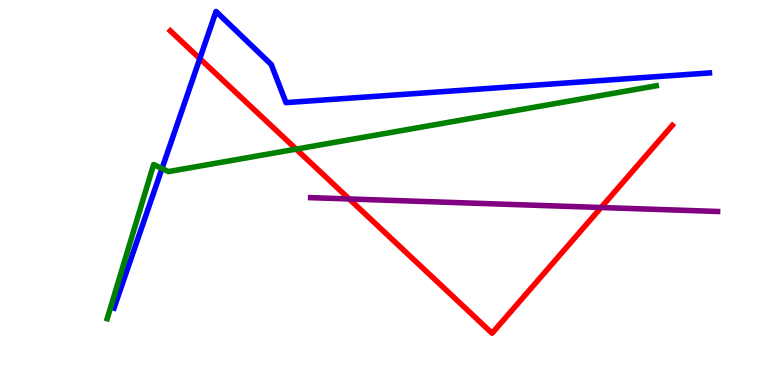[{'lines': ['blue', 'red'], 'intersections': [{'x': 2.58, 'y': 8.48}]}, {'lines': ['green', 'red'], 'intersections': [{'x': 3.82, 'y': 6.13}]}, {'lines': ['purple', 'red'], 'intersections': [{'x': 4.51, 'y': 4.83}, {'x': 7.76, 'y': 4.61}]}, {'lines': ['blue', 'green'], 'intersections': [{'x': 2.09, 'y': 5.62}]}, {'lines': ['blue', 'purple'], 'intersections': []}, {'lines': ['green', 'purple'], 'intersections': []}]